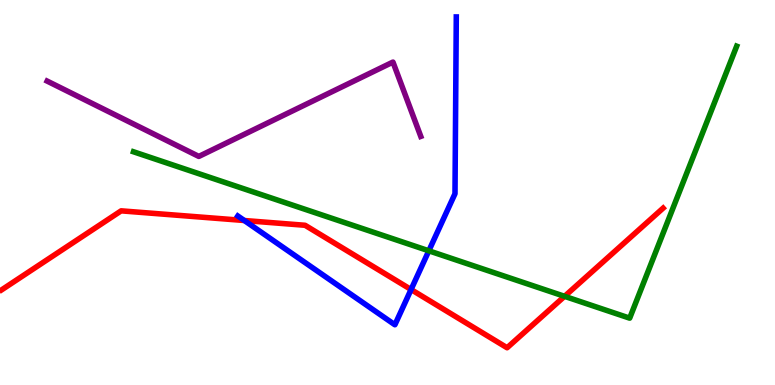[{'lines': ['blue', 'red'], 'intersections': [{'x': 3.15, 'y': 4.27}, {'x': 5.3, 'y': 2.48}]}, {'lines': ['green', 'red'], 'intersections': [{'x': 7.28, 'y': 2.3}]}, {'lines': ['purple', 'red'], 'intersections': []}, {'lines': ['blue', 'green'], 'intersections': [{'x': 5.53, 'y': 3.49}]}, {'lines': ['blue', 'purple'], 'intersections': []}, {'lines': ['green', 'purple'], 'intersections': []}]